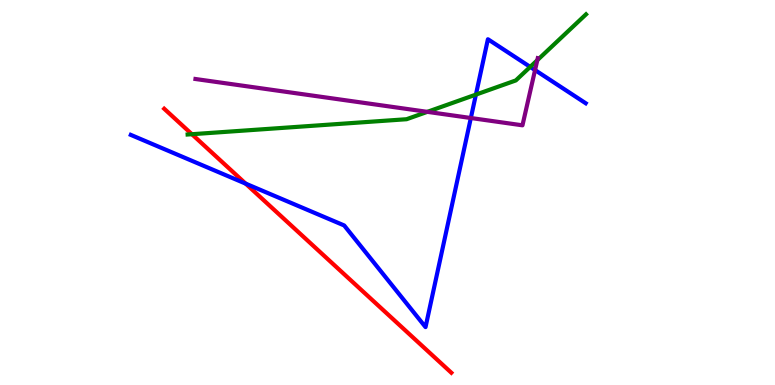[{'lines': ['blue', 'red'], 'intersections': [{'x': 3.17, 'y': 5.23}]}, {'lines': ['green', 'red'], 'intersections': [{'x': 2.48, 'y': 6.51}]}, {'lines': ['purple', 'red'], 'intersections': []}, {'lines': ['blue', 'green'], 'intersections': [{'x': 6.14, 'y': 7.54}, {'x': 6.84, 'y': 8.26}]}, {'lines': ['blue', 'purple'], 'intersections': [{'x': 6.08, 'y': 6.93}, {'x': 6.9, 'y': 8.18}]}, {'lines': ['green', 'purple'], 'intersections': [{'x': 5.51, 'y': 7.09}, {'x': 6.93, 'y': 8.44}]}]